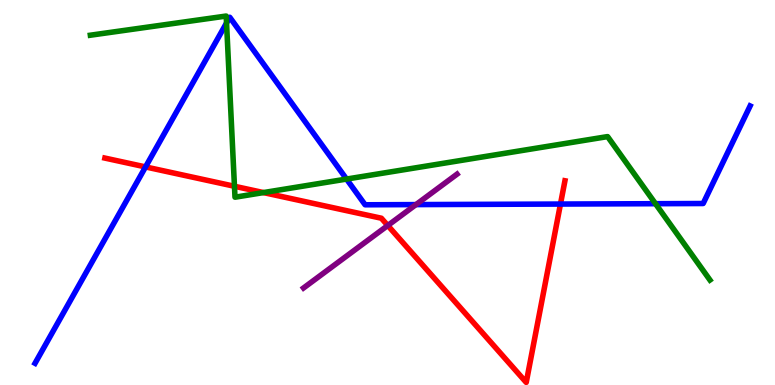[{'lines': ['blue', 'red'], 'intersections': [{'x': 1.88, 'y': 5.66}, {'x': 7.23, 'y': 4.7}]}, {'lines': ['green', 'red'], 'intersections': [{'x': 3.03, 'y': 5.16}, {'x': 3.4, 'y': 5.0}]}, {'lines': ['purple', 'red'], 'intersections': [{'x': 5.0, 'y': 4.14}]}, {'lines': ['blue', 'green'], 'intersections': [{'x': 2.92, 'y': 9.4}, {'x': 4.47, 'y': 5.35}, {'x': 8.46, 'y': 4.71}]}, {'lines': ['blue', 'purple'], 'intersections': [{'x': 5.37, 'y': 4.69}]}, {'lines': ['green', 'purple'], 'intersections': []}]